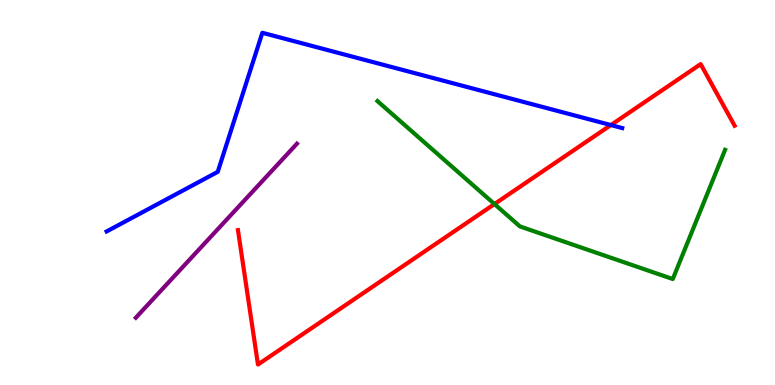[{'lines': ['blue', 'red'], 'intersections': [{'x': 7.88, 'y': 6.75}]}, {'lines': ['green', 'red'], 'intersections': [{'x': 6.38, 'y': 4.7}]}, {'lines': ['purple', 'red'], 'intersections': []}, {'lines': ['blue', 'green'], 'intersections': []}, {'lines': ['blue', 'purple'], 'intersections': []}, {'lines': ['green', 'purple'], 'intersections': []}]